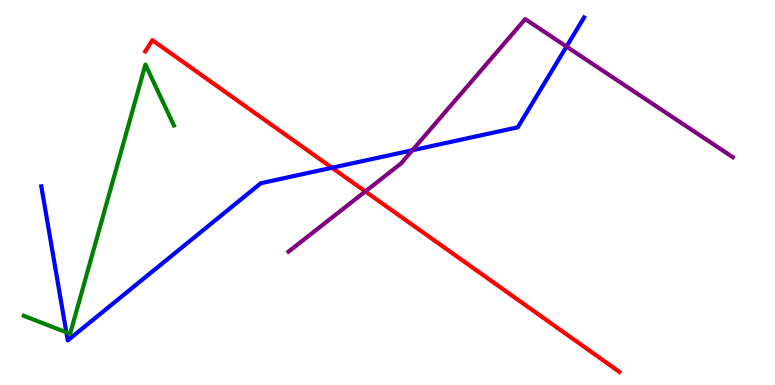[{'lines': ['blue', 'red'], 'intersections': [{'x': 4.28, 'y': 5.64}]}, {'lines': ['green', 'red'], 'intersections': []}, {'lines': ['purple', 'red'], 'intersections': [{'x': 4.71, 'y': 5.03}]}, {'lines': ['blue', 'green'], 'intersections': [{'x': 0.856, 'y': 1.37}]}, {'lines': ['blue', 'purple'], 'intersections': [{'x': 5.32, 'y': 6.1}, {'x': 7.31, 'y': 8.79}]}, {'lines': ['green', 'purple'], 'intersections': []}]